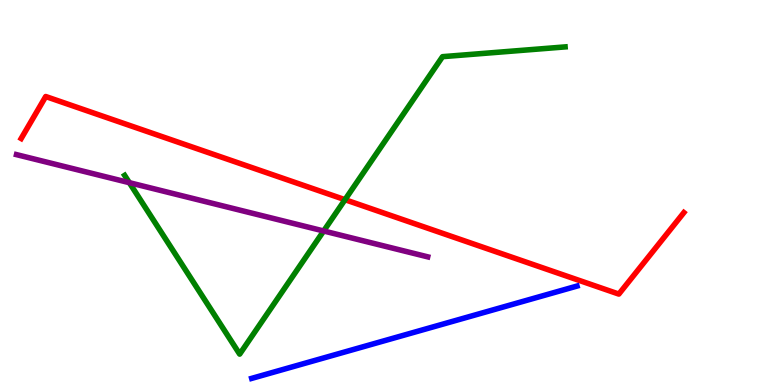[{'lines': ['blue', 'red'], 'intersections': []}, {'lines': ['green', 'red'], 'intersections': [{'x': 4.45, 'y': 4.81}]}, {'lines': ['purple', 'red'], 'intersections': []}, {'lines': ['blue', 'green'], 'intersections': []}, {'lines': ['blue', 'purple'], 'intersections': []}, {'lines': ['green', 'purple'], 'intersections': [{'x': 1.67, 'y': 5.26}, {'x': 4.18, 'y': 4.0}]}]